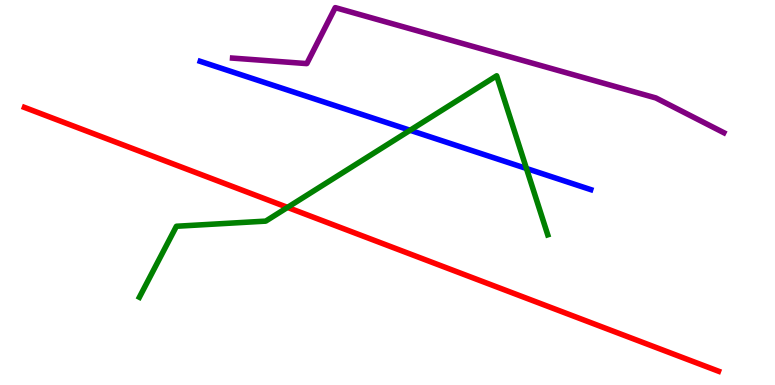[{'lines': ['blue', 'red'], 'intersections': []}, {'lines': ['green', 'red'], 'intersections': [{'x': 3.71, 'y': 4.61}]}, {'lines': ['purple', 'red'], 'intersections': []}, {'lines': ['blue', 'green'], 'intersections': [{'x': 5.29, 'y': 6.62}, {'x': 6.79, 'y': 5.62}]}, {'lines': ['blue', 'purple'], 'intersections': []}, {'lines': ['green', 'purple'], 'intersections': []}]